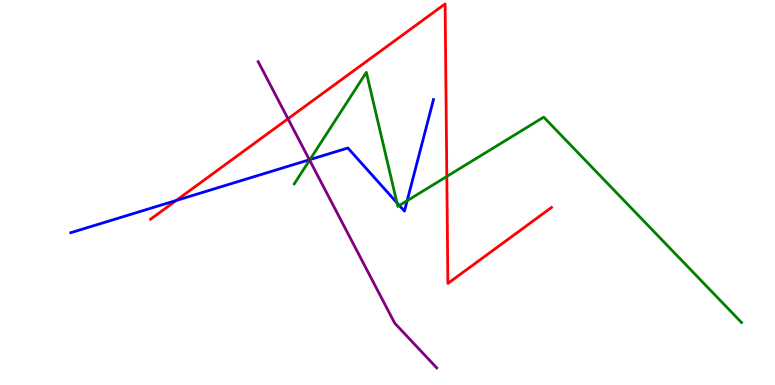[{'lines': ['blue', 'red'], 'intersections': [{'x': 2.27, 'y': 4.79}]}, {'lines': ['green', 'red'], 'intersections': [{'x': 5.77, 'y': 5.42}]}, {'lines': ['purple', 'red'], 'intersections': [{'x': 3.72, 'y': 6.92}]}, {'lines': ['blue', 'green'], 'intersections': [{'x': 4.0, 'y': 5.85}, {'x': 5.12, 'y': 4.73}, {'x': 5.15, 'y': 4.66}, {'x': 5.25, 'y': 4.79}]}, {'lines': ['blue', 'purple'], 'intersections': [{'x': 3.99, 'y': 5.85}]}, {'lines': ['green', 'purple'], 'intersections': [{'x': 3.99, 'y': 5.84}]}]